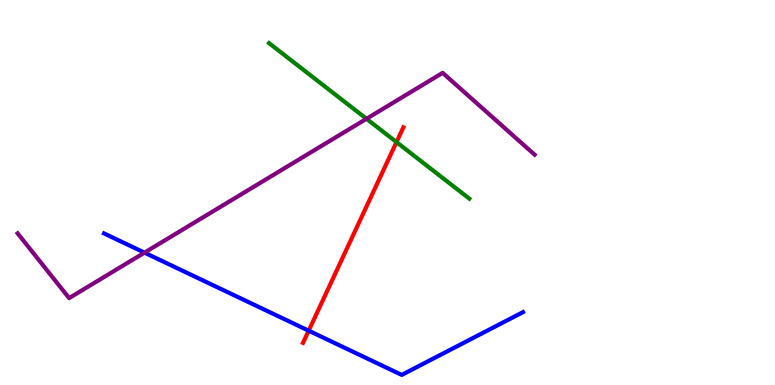[{'lines': ['blue', 'red'], 'intersections': [{'x': 3.98, 'y': 1.41}]}, {'lines': ['green', 'red'], 'intersections': [{'x': 5.12, 'y': 6.31}]}, {'lines': ['purple', 'red'], 'intersections': []}, {'lines': ['blue', 'green'], 'intersections': []}, {'lines': ['blue', 'purple'], 'intersections': [{'x': 1.86, 'y': 3.44}]}, {'lines': ['green', 'purple'], 'intersections': [{'x': 4.73, 'y': 6.91}]}]